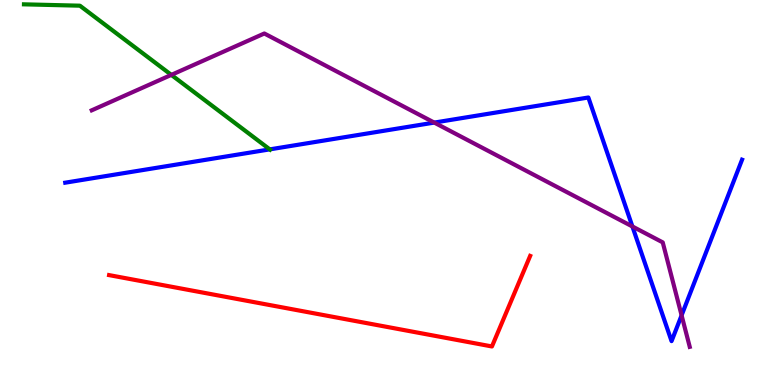[{'lines': ['blue', 'red'], 'intersections': []}, {'lines': ['green', 'red'], 'intersections': []}, {'lines': ['purple', 'red'], 'intersections': []}, {'lines': ['blue', 'green'], 'intersections': [{'x': 3.48, 'y': 6.12}]}, {'lines': ['blue', 'purple'], 'intersections': [{'x': 5.6, 'y': 6.82}, {'x': 8.16, 'y': 4.12}, {'x': 8.79, 'y': 1.81}]}, {'lines': ['green', 'purple'], 'intersections': [{'x': 2.21, 'y': 8.05}]}]